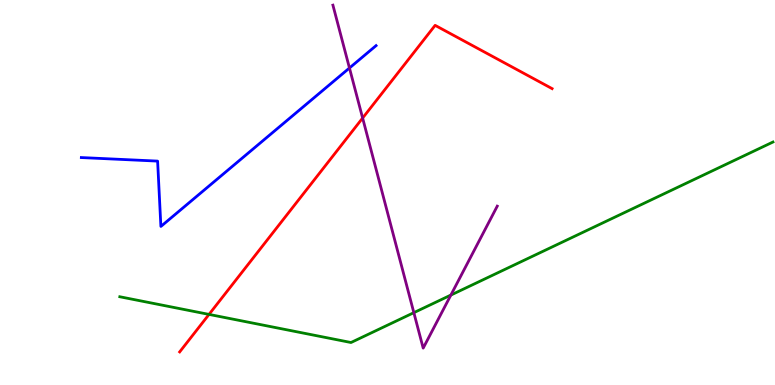[{'lines': ['blue', 'red'], 'intersections': []}, {'lines': ['green', 'red'], 'intersections': [{'x': 2.7, 'y': 1.83}]}, {'lines': ['purple', 'red'], 'intersections': [{'x': 4.68, 'y': 6.93}]}, {'lines': ['blue', 'green'], 'intersections': []}, {'lines': ['blue', 'purple'], 'intersections': [{'x': 4.51, 'y': 8.23}]}, {'lines': ['green', 'purple'], 'intersections': [{'x': 5.34, 'y': 1.88}, {'x': 5.82, 'y': 2.34}]}]